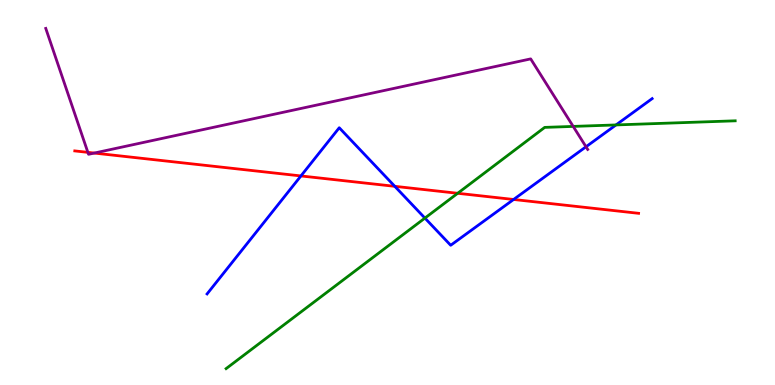[{'lines': ['blue', 'red'], 'intersections': [{'x': 3.88, 'y': 5.43}, {'x': 5.09, 'y': 5.16}, {'x': 6.63, 'y': 4.82}]}, {'lines': ['green', 'red'], 'intersections': [{'x': 5.91, 'y': 4.98}]}, {'lines': ['purple', 'red'], 'intersections': [{'x': 1.13, 'y': 6.04}, {'x': 1.22, 'y': 6.02}]}, {'lines': ['blue', 'green'], 'intersections': [{'x': 5.48, 'y': 4.34}, {'x': 7.95, 'y': 6.76}]}, {'lines': ['blue', 'purple'], 'intersections': [{'x': 7.56, 'y': 6.19}]}, {'lines': ['green', 'purple'], 'intersections': [{'x': 7.4, 'y': 6.72}]}]